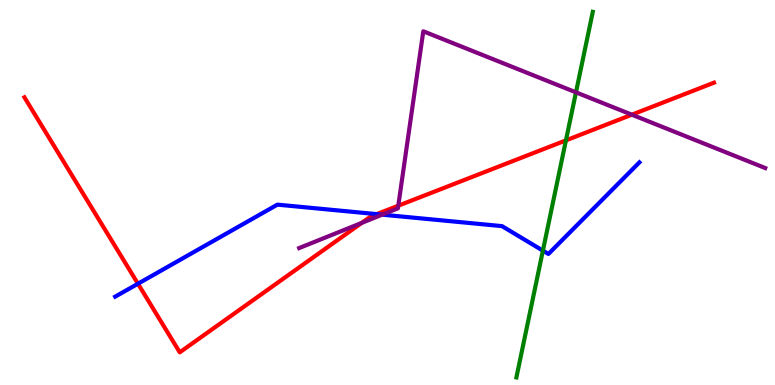[{'lines': ['blue', 'red'], 'intersections': [{'x': 1.78, 'y': 2.63}, {'x': 4.86, 'y': 4.44}]}, {'lines': ['green', 'red'], 'intersections': [{'x': 7.3, 'y': 6.35}]}, {'lines': ['purple', 'red'], 'intersections': [{'x': 4.67, 'y': 4.21}, {'x': 5.14, 'y': 4.66}, {'x': 8.15, 'y': 7.02}]}, {'lines': ['blue', 'green'], 'intersections': [{'x': 7.01, 'y': 3.49}]}, {'lines': ['blue', 'purple'], 'intersections': [{'x': 4.93, 'y': 4.42}]}, {'lines': ['green', 'purple'], 'intersections': [{'x': 7.43, 'y': 7.6}]}]